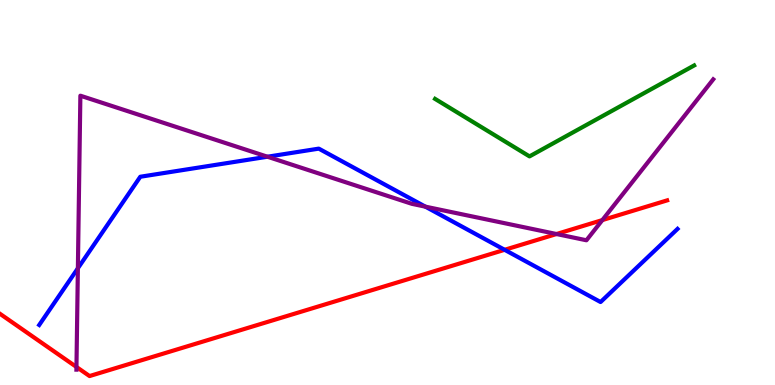[{'lines': ['blue', 'red'], 'intersections': [{'x': 6.51, 'y': 3.51}]}, {'lines': ['green', 'red'], 'intersections': []}, {'lines': ['purple', 'red'], 'intersections': [{'x': 0.987, 'y': 0.469}, {'x': 7.18, 'y': 3.92}, {'x': 7.77, 'y': 4.28}]}, {'lines': ['blue', 'green'], 'intersections': []}, {'lines': ['blue', 'purple'], 'intersections': [{'x': 1.0, 'y': 3.03}, {'x': 3.45, 'y': 5.93}, {'x': 5.49, 'y': 4.63}]}, {'lines': ['green', 'purple'], 'intersections': []}]